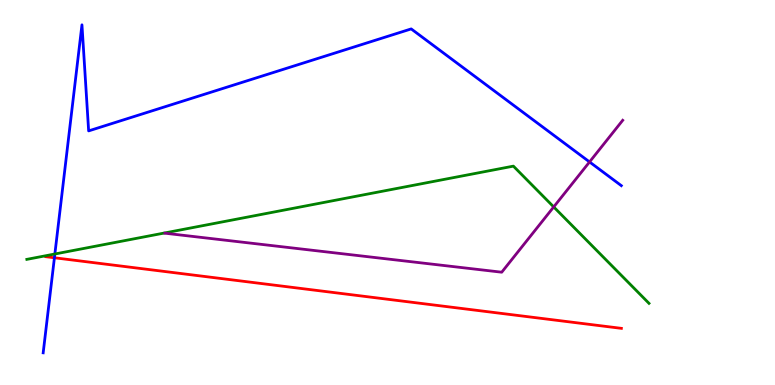[{'lines': ['blue', 'red'], 'intersections': [{'x': 0.702, 'y': 3.3}]}, {'lines': ['green', 'red'], 'intersections': []}, {'lines': ['purple', 'red'], 'intersections': []}, {'lines': ['blue', 'green'], 'intersections': [{'x': 0.708, 'y': 3.4}]}, {'lines': ['blue', 'purple'], 'intersections': [{'x': 7.61, 'y': 5.79}]}, {'lines': ['green', 'purple'], 'intersections': [{'x': 7.14, 'y': 4.63}]}]